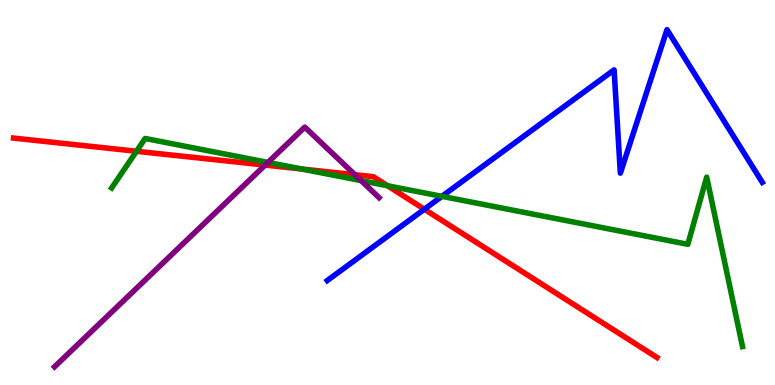[{'lines': ['blue', 'red'], 'intersections': [{'x': 5.48, 'y': 4.57}]}, {'lines': ['green', 'red'], 'intersections': [{'x': 1.76, 'y': 6.07}, {'x': 3.89, 'y': 5.61}, {'x': 5.0, 'y': 5.18}]}, {'lines': ['purple', 'red'], 'intersections': [{'x': 3.42, 'y': 5.71}, {'x': 4.58, 'y': 5.46}]}, {'lines': ['blue', 'green'], 'intersections': [{'x': 5.7, 'y': 4.9}]}, {'lines': ['blue', 'purple'], 'intersections': []}, {'lines': ['green', 'purple'], 'intersections': [{'x': 3.46, 'y': 5.78}, {'x': 4.66, 'y': 5.31}]}]